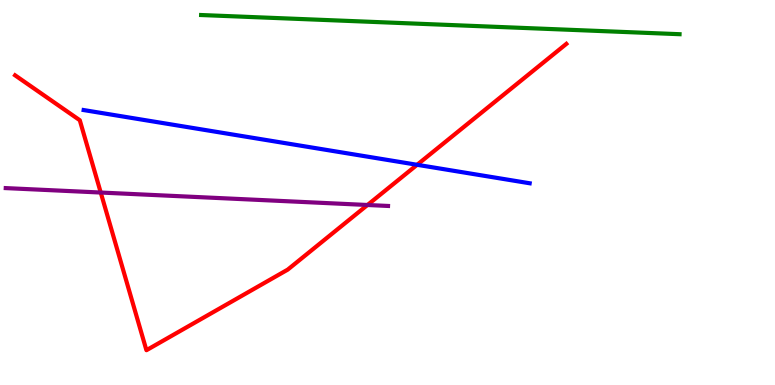[{'lines': ['blue', 'red'], 'intersections': [{'x': 5.38, 'y': 5.72}]}, {'lines': ['green', 'red'], 'intersections': []}, {'lines': ['purple', 'red'], 'intersections': [{'x': 1.3, 'y': 5.0}, {'x': 4.74, 'y': 4.68}]}, {'lines': ['blue', 'green'], 'intersections': []}, {'lines': ['blue', 'purple'], 'intersections': []}, {'lines': ['green', 'purple'], 'intersections': []}]